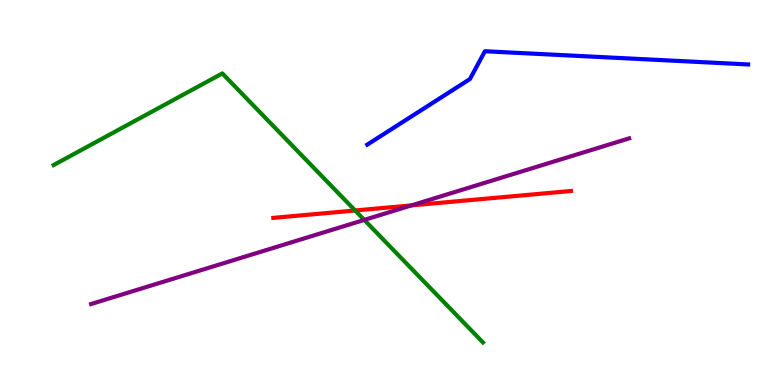[{'lines': ['blue', 'red'], 'intersections': []}, {'lines': ['green', 'red'], 'intersections': [{'x': 4.58, 'y': 4.53}]}, {'lines': ['purple', 'red'], 'intersections': [{'x': 5.31, 'y': 4.66}]}, {'lines': ['blue', 'green'], 'intersections': []}, {'lines': ['blue', 'purple'], 'intersections': []}, {'lines': ['green', 'purple'], 'intersections': [{'x': 4.7, 'y': 4.29}]}]